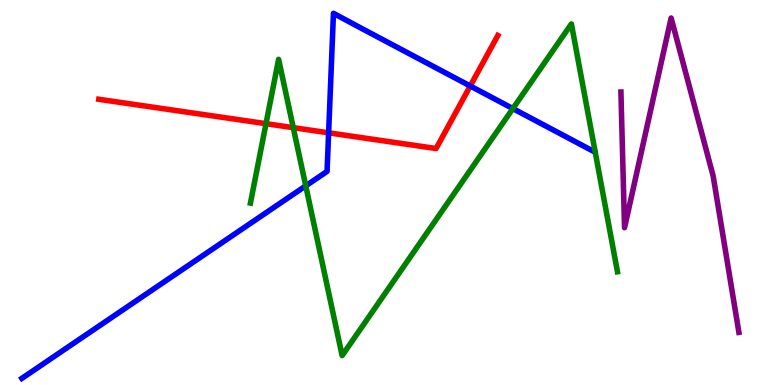[{'lines': ['blue', 'red'], 'intersections': [{'x': 4.24, 'y': 6.55}, {'x': 6.07, 'y': 7.77}]}, {'lines': ['green', 'red'], 'intersections': [{'x': 3.43, 'y': 6.79}, {'x': 3.78, 'y': 6.68}]}, {'lines': ['purple', 'red'], 'intersections': []}, {'lines': ['blue', 'green'], 'intersections': [{'x': 3.95, 'y': 5.17}, {'x': 6.62, 'y': 7.18}]}, {'lines': ['blue', 'purple'], 'intersections': []}, {'lines': ['green', 'purple'], 'intersections': []}]